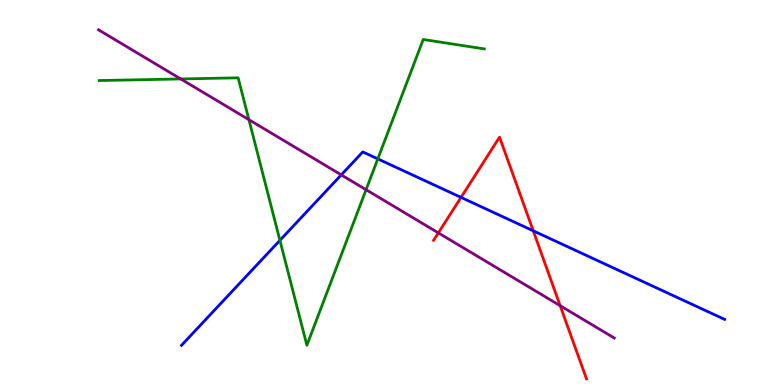[{'lines': ['blue', 'red'], 'intersections': [{'x': 5.95, 'y': 4.87}, {'x': 6.88, 'y': 4.0}]}, {'lines': ['green', 'red'], 'intersections': []}, {'lines': ['purple', 'red'], 'intersections': [{'x': 5.66, 'y': 3.95}, {'x': 7.23, 'y': 2.06}]}, {'lines': ['blue', 'green'], 'intersections': [{'x': 3.61, 'y': 3.76}, {'x': 4.87, 'y': 5.87}]}, {'lines': ['blue', 'purple'], 'intersections': [{'x': 4.4, 'y': 5.46}]}, {'lines': ['green', 'purple'], 'intersections': [{'x': 2.33, 'y': 7.95}, {'x': 3.21, 'y': 6.89}, {'x': 4.72, 'y': 5.07}]}]